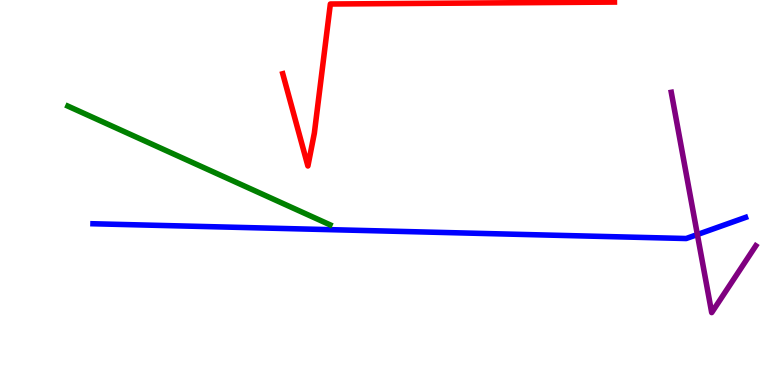[{'lines': ['blue', 'red'], 'intersections': []}, {'lines': ['green', 'red'], 'intersections': []}, {'lines': ['purple', 'red'], 'intersections': []}, {'lines': ['blue', 'green'], 'intersections': []}, {'lines': ['blue', 'purple'], 'intersections': [{'x': 9.0, 'y': 3.91}]}, {'lines': ['green', 'purple'], 'intersections': []}]